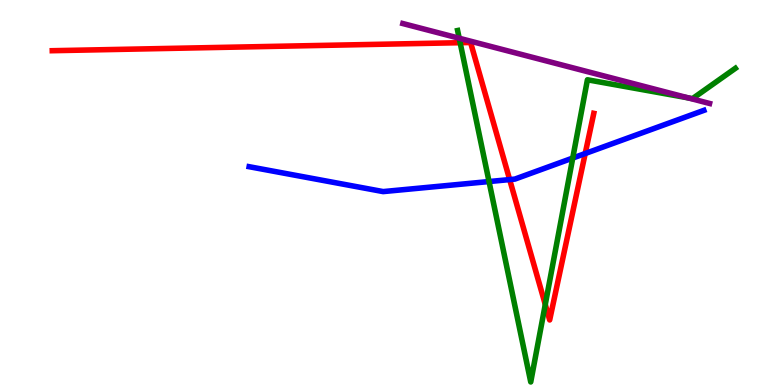[{'lines': ['blue', 'red'], 'intersections': [{'x': 6.58, 'y': 5.34}, {'x': 7.55, 'y': 6.01}]}, {'lines': ['green', 'red'], 'intersections': [{'x': 5.94, 'y': 8.89}, {'x': 7.04, 'y': 2.09}]}, {'lines': ['purple', 'red'], 'intersections': []}, {'lines': ['blue', 'green'], 'intersections': [{'x': 6.31, 'y': 5.28}, {'x': 7.39, 'y': 5.89}]}, {'lines': ['blue', 'purple'], 'intersections': []}, {'lines': ['green', 'purple'], 'intersections': [{'x': 5.93, 'y': 9.01}, {'x': 8.88, 'y': 7.46}]}]